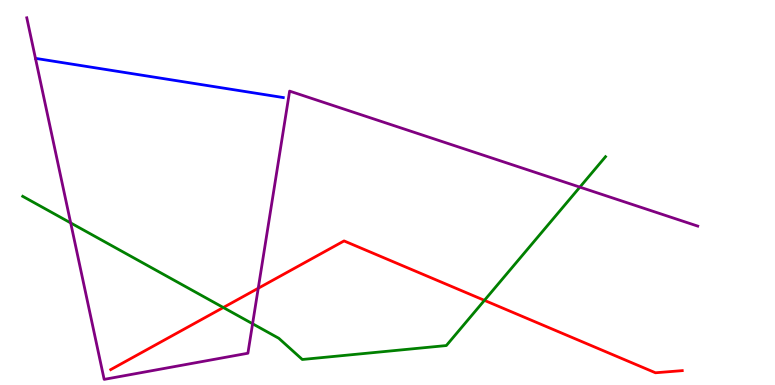[{'lines': ['blue', 'red'], 'intersections': []}, {'lines': ['green', 'red'], 'intersections': [{'x': 2.88, 'y': 2.01}, {'x': 6.25, 'y': 2.2}]}, {'lines': ['purple', 'red'], 'intersections': [{'x': 3.33, 'y': 2.51}]}, {'lines': ['blue', 'green'], 'intersections': []}, {'lines': ['blue', 'purple'], 'intersections': []}, {'lines': ['green', 'purple'], 'intersections': [{'x': 0.912, 'y': 4.21}, {'x': 3.26, 'y': 1.59}, {'x': 7.48, 'y': 5.14}]}]